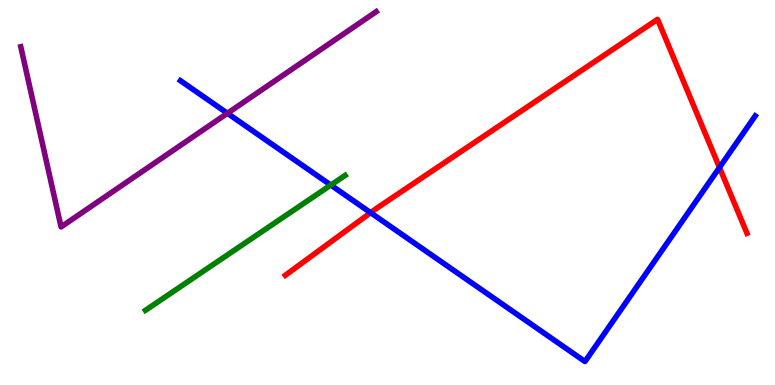[{'lines': ['blue', 'red'], 'intersections': [{'x': 4.78, 'y': 4.48}, {'x': 9.28, 'y': 5.65}]}, {'lines': ['green', 'red'], 'intersections': []}, {'lines': ['purple', 'red'], 'intersections': []}, {'lines': ['blue', 'green'], 'intersections': [{'x': 4.27, 'y': 5.19}]}, {'lines': ['blue', 'purple'], 'intersections': [{'x': 2.93, 'y': 7.06}]}, {'lines': ['green', 'purple'], 'intersections': []}]